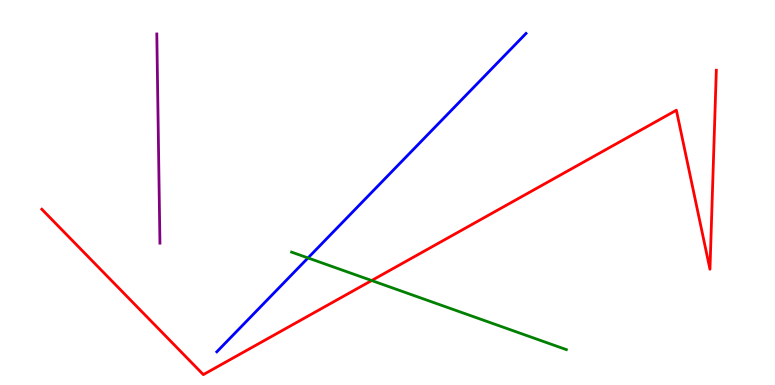[{'lines': ['blue', 'red'], 'intersections': []}, {'lines': ['green', 'red'], 'intersections': [{'x': 4.8, 'y': 2.71}]}, {'lines': ['purple', 'red'], 'intersections': []}, {'lines': ['blue', 'green'], 'intersections': [{'x': 3.97, 'y': 3.3}]}, {'lines': ['blue', 'purple'], 'intersections': []}, {'lines': ['green', 'purple'], 'intersections': []}]